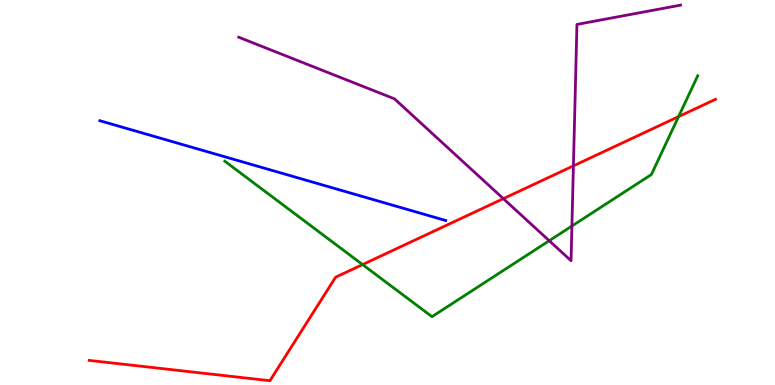[{'lines': ['blue', 'red'], 'intersections': []}, {'lines': ['green', 'red'], 'intersections': [{'x': 4.68, 'y': 3.13}, {'x': 8.76, 'y': 6.97}]}, {'lines': ['purple', 'red'], 'intersections': [{'x': 6.49, 'y': 4.84}, {'x': 7.4, 'y': 5.69}]}, {'lines': ['blue', 'green'], 'intersections': []}, {'lines': ['blue', 'purple'], 'intersections': []}, {'lines': ['green', 'purple'], 'intersections': [{'x': 7.09, 'y': 3.75}, {'x': 7.38, 'y': 4.13}]}]